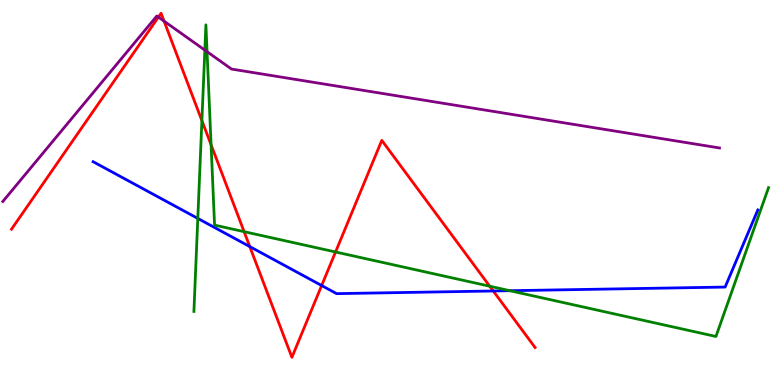[{'lines': ['blue', 'red'], 'intersections': [{'x': 3.22, 'y': 3.59}, {'x': 4.15, 'y': 2.58}, {'x': 6.36, 'y': 2.44}]}, {'lines': ['green', 'red'], 'intersections': [{'x': 2.61, 'y': 6.87}, {'x': 2.72, 'y': 6.24}, {'x': 3.15, 'y': 3.98}, {'x': 4.33, 'y': 3.46}, {'x': 6.32, 'y': 2.57}]}, {'lines': ['purple', 'red'], 'intersections': [{'x': 2.04, 'y': 9.56}, {'x': 2.12, 'y': 9.45}]}, {'lines': ['blue', 'green'], 'intersections': [{'x': 2.55, 'y': 4.33}, {'x': 6.58, 'y': 2.45}]}, {'lines': ['blue', 'purple'], 'intersections': []}, {'lines': ['green', 'purple'], 'intersections': [{'x': 2.64, 'y': 8.7}, {'x': 2.67, 'y': 8.66}]}]